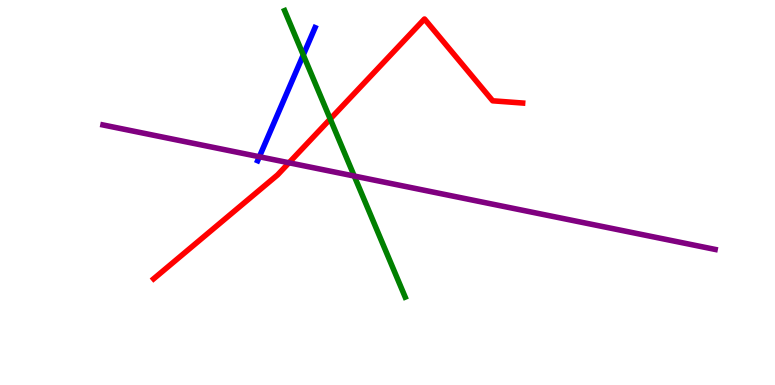[{'lines': ['blue', 'red'], 'intersections': []}, {'lines': ['green', 'red'], 'intersections': [{'x': 4.26, 'y': 6.91}]}, {'lines': ['purple', 'red'], 'intersections': [{'x': 3.73, 'y': 5.77}]}, {'lines': ['blue', 'green'], 'intersections': [{'x': 3.91, 'y': 8.57}]}, {'lines': ['blue', 'purple'], 'intersections': [{'x': 3.35, 'y': 5.93}]}, {'lines': ['green', 'purple'], 'intersections': [{'x': 4.57, 'y': 5.43}]}]